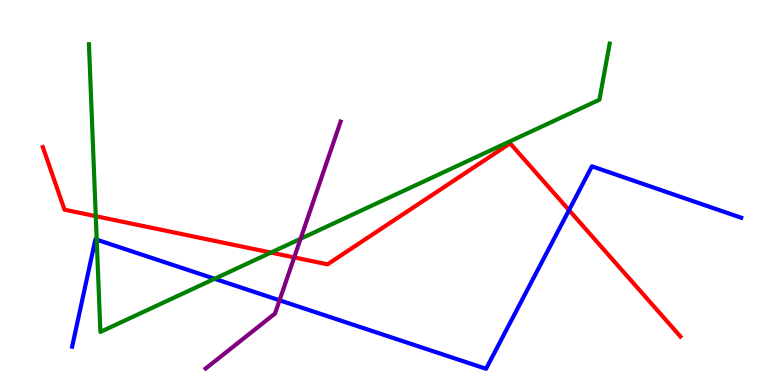[{'lines': ['blue', 'red'], 'intersections': [{'x': 7.34, 'y': 4.54}]}, {'lines': ['green', 'red'], 'intersections': [{'x': 1.24, 'y': 4.38}, {'x': 3.5, 'y': 3.44}]}, {'lines': ['purple', 'red'], 'intersections': [{'x': 3.8, 'y': 3.31}]}, {'lines': ['blue', 'green'], 'intersections': [{'x': 1.25, 'y': 3.77}, {'x': 2.77, 'y': 2.76}]}, {'lines': ['blue', 'purple'], 'intersections': [{'x': 3.61, 'y': 2.2}]}, {'lines': ['green', 'purple'], 'intersections': [{'x': 3.88, 'y': 3.8}]}]